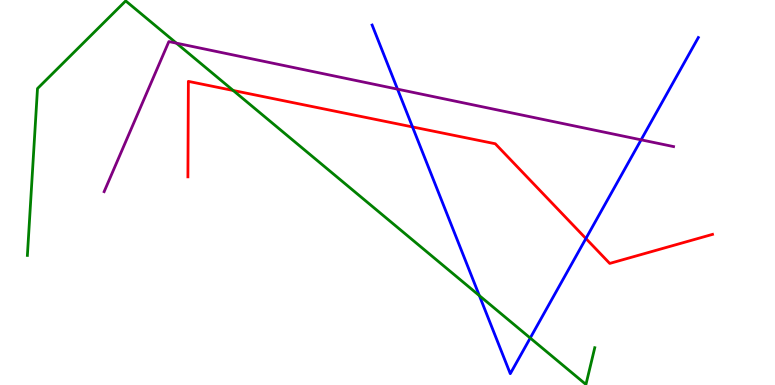[{'lines': ['blue', 'red'], 'intersections': [{'x': 5.32, 'y': 6.7}, {'x': 7.56, 'y': 3.8}]}, {'lines': ['green', 'red'], 'intersections': [{'x': 3.01, 'y': 7.65}]}, {'lines': ['purple', 'red'], 'intersections': []}, {'lines': ['blue', 'green'], 'intersections': [{'x': 6.19, 'y': 2.32}, {'x': 6.84, 'y': 1.22}]}, {'lines': ['blue', 'purple'], 'intersections': [{'x': 5.13, 'y': 7.68}, {'x': 8.27, 'y': 6.37}]}, {'lines': ['green', 'purple'], 'intersections': [{'x': 2.28, 'y': 8.88}]}]